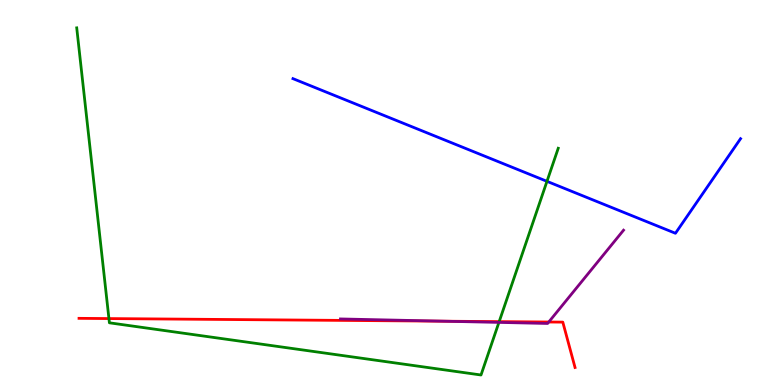[{'lines': ['blue', 'red'], 'intersections': []}, {'lines': ['green', 'red'], 'intersections': [{'x': 1.41, 'y': 1.73}, {'x': 6.44, 'y': 1.65}]}, {'lines': ['purple', 'red'], 'intersections': [{'x': 5.72, 'y': 1.66}, {'x': 7.08, 'y': 1.64}]}, {'lines': ['blue', 'green'], 'intersections': [{'x': 7.06, 'y': 5.29}]}, {'lines': ['blue', 'purple'], 'intersections': []}, {'lines': ['green', 'purple'], 'intersections': [{'x': 6.44, 'y': 1.63}]}]